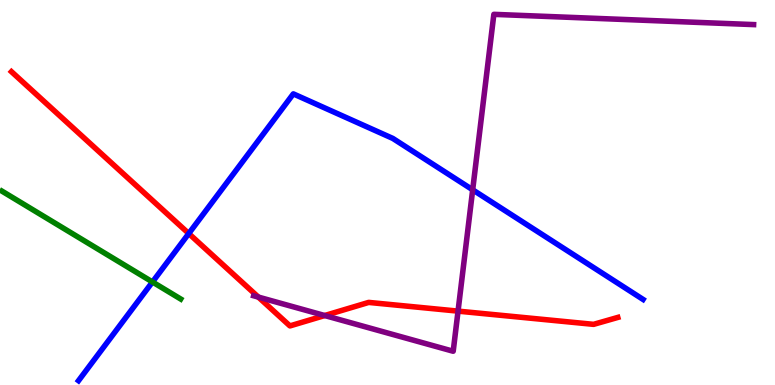[{'lines': ['blue', 'red'], 'intersections': [{'x': 2.44, 'y': 3.93}]}, {'lines': ['green', 'red'], 'intersections': []}, {'lines': ['purple', 'red'], 'intersections': [{'x': 3.33, 'y': 2.28}, {'x': 4.19, 'y': 1.8}, {'x': 5.91, 'y': 1.92}]}, {'lines': ['blue', 'green'], 'intersections': [{'x': 1.97, 'y': 2.68}]}, {'lines': ['blue', 'purple'], 'intersections': [{'x': 6.1, 'y': 5.07}]}, {'lines': ['green', 'purple'], 'intersections': []}]